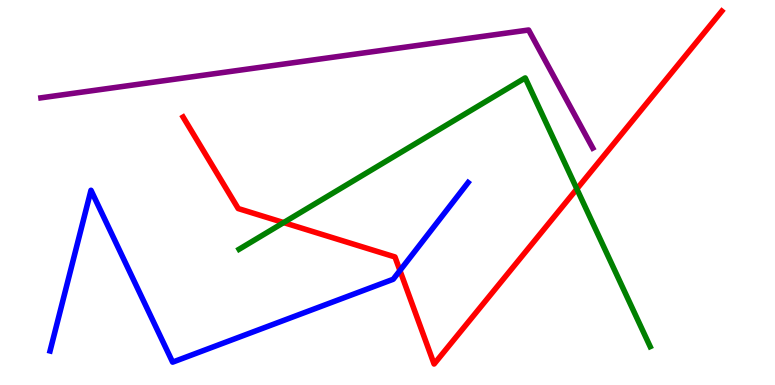[{'lines': ['blue', 'red'], 'intersections': [{'x': 5.16, 'y': 2.97}]}, {'lines': ['green', 'red'], 'intersections': [{'x': 3.66, 'y': 4.22}, {'x': 7.44, 'y': 5.09}]}, {'lines': ['purple', 'red'], 'intersections': []}, {'lines': ['blue', 'green'], 'intersections': []}, {'lines': ['blue', 'purple'], 'intersections': []}, {'lines': ['green', 'purple'], 'intersections': []}]